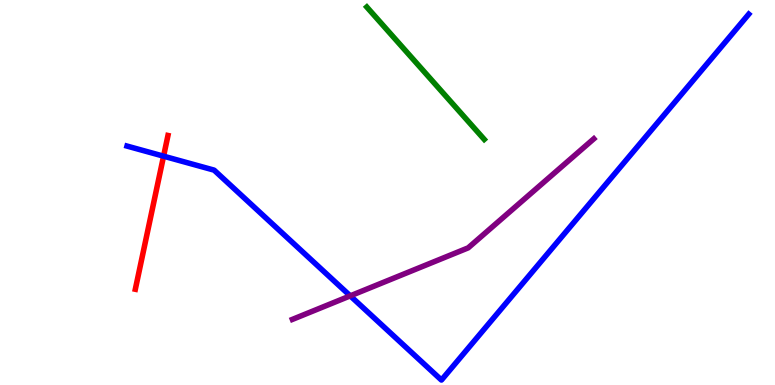[{'lines': ['blue', 'red'], 'intersections': [{'x': 2.11, 'y': 5.94}]}, {'lines': ['green', 'red'], 'intersections': []}, {'lines': ['purple', 'red'], 'intersections': []}, {'lines': ['blue', 'green'], 'intersections': []}, {'lines': ['blue', 'purple'], 'intersections': [{'x': 4.52, 'y': 2.32}]}, {'lines': ['green', 'purple'], 'intersections': []}]